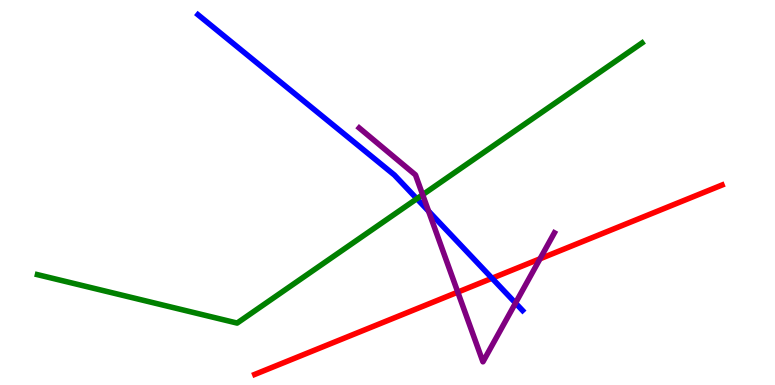[{'lines': ['blue', 'red'], 'intersections': [{'x': 6.35, 'y': 2.77}]}, {'lines': ['green', 'red'], 'intersections': []}, {'lines': ['purple', 'red'], 'intersections': [{'x': 5.91, 'y': 2.41}, {'x': 6.97, 'y': 3.28}]}, {'lines': ['blue', 'green'], 'intersections': [{'x': 5.38, 'y': 4.84}]}, {'lines': ['blue', 'purple'], 'intersections': [{'x': 5.53, 'y': 4.52}, {'x': 6.65, 'y': 2.13}]}, {'lines': ['green', 'purple'], 'intersections': [{'x': 5.45, 'y': 4.94}]}]